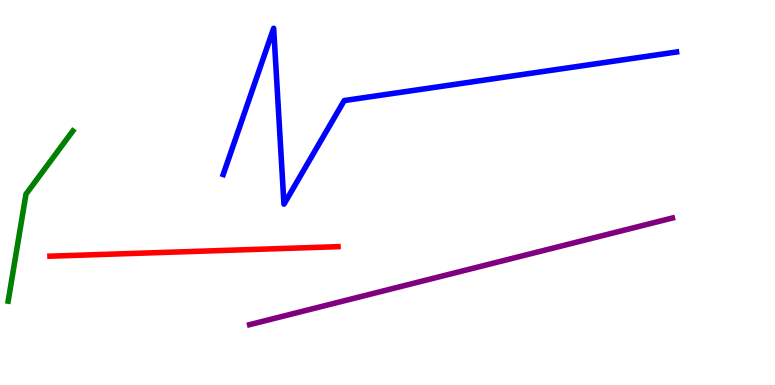[{'lines': ['blue', 'red'], 'intersections': []}, {'lines': ['green', 'red'], 'intersections': []}, {'lines': ['purple', 'red'], 'intersections': []}, {'lines': ['blue', 'green'], 'intersections': []}, {'lines': ['blue', 'purple'], 'intersections': []}, {'lines': ['green', 'purple'], 'intersections': []}]